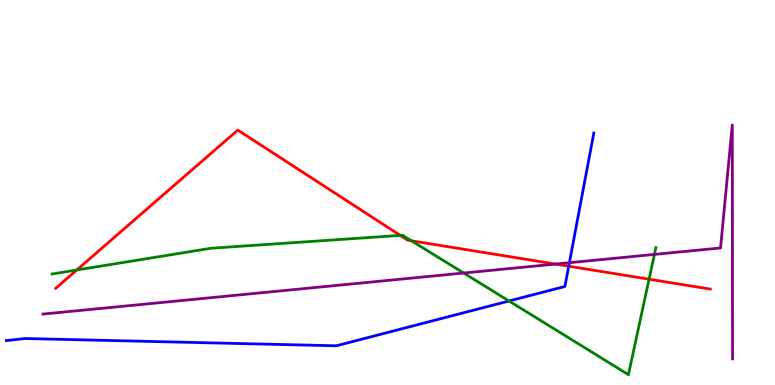[{'lines': ['blue', 'red'], 'intersections': [{'x': 7.34, 'y': 3.09}]}, {'lines': ['green', 'red'], 'intersections': [{'x': 0.991, 'y': 2.99}, {'x': 5.16, 'y': 3.89}, {'x': 5.31, 'y': 3.75}, {'x': 8.37, 'y': 2.75}]}, {'lines': ['purple', 'red'], 'intersections': [{'x': 7.17, 'y': 3.14}]}, {'lines': ['blue', 'green'], 'intersections': [{'x': 6.57, 'y': 2.18}]}, {'lines': ['blue', 'purple'], 'intersections': [{'x': 7.35, 'y': 3.18}]}, {'lines': ['green', 'purple'], 'intersections': [{'x': 5.98, 'y': 2.91}, {'x': 8.44, 'y': 3.39}]}]